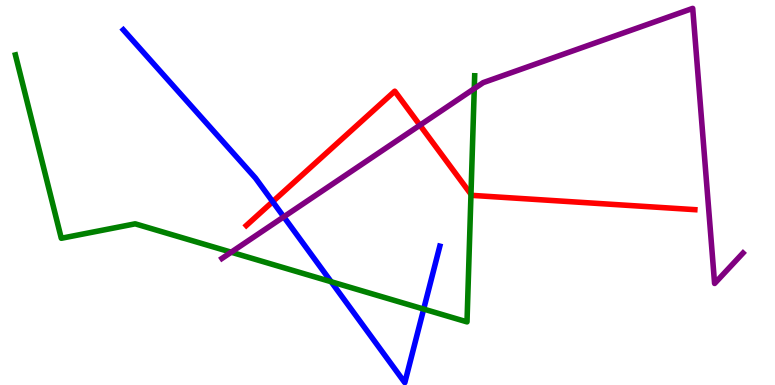[{'lines': ['blue', 'red'], 'intersections': [{'x': 3.52, 'y': 4.76}]}, {'lines': ['green', 'red'], 'intersections': [{'x': 6.08, 'y': 4.95}]}, {'lines': ['purple', 'red'], 'intersections': [{'x': 5.42, 'y': 6.75}]}, {'lines': ['blue', 'green'], 'intersections': [{'x': 4.27, 'y': 2.68}, {'x': 5.47, 'y': 1.97}]}, {'lines': ['blue', 'purple'], 'intersections': [{'x': 3.66, 'y': 4.37}]}, {'lines': ['green', 'purple'], 'intersections': [{'x': 2.98, 'y': 3.45}, {'x': 6.12, 'y': 7.7}]}]